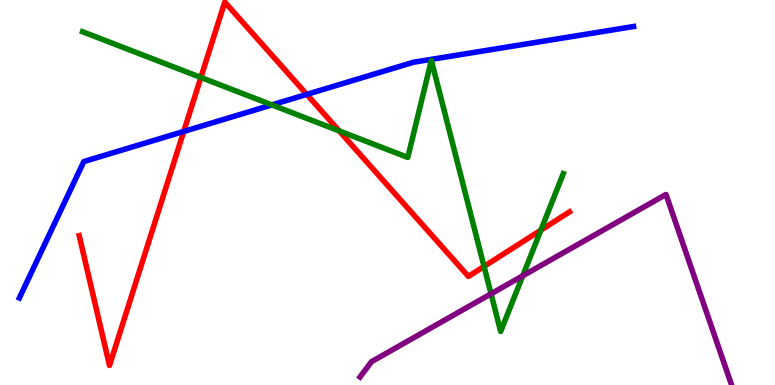[{'lines': ['blue', 'red'], 'intersections': [{'x': 2.37, 'y': 6.59}, {'x': 3.96, 'y': 7.55}]}, {'lines': ['green', 'red'], 'intersections': [{'x': 2.59, 'y': 7.99}, {'x': 4.38, 'y': 6.6}, {'x': 6.25, 'y': 3.08}, {'x': 6.98, 'y': 4.02}]}, {'lines': ['purple', 'red'], 'intersections': []}, {'lines': ['blue', 'green'], 'intersections': [{'x': 3.51, 'y': 7.28}]}, {'lines': ['blue', 'purple'], 'intersections': []}, {'lines': ['green', 'purple'], 'intersections': [{'x': 6.34, 'y': 2.37}, {'x': 6.75, 'y': 2.84}]}]